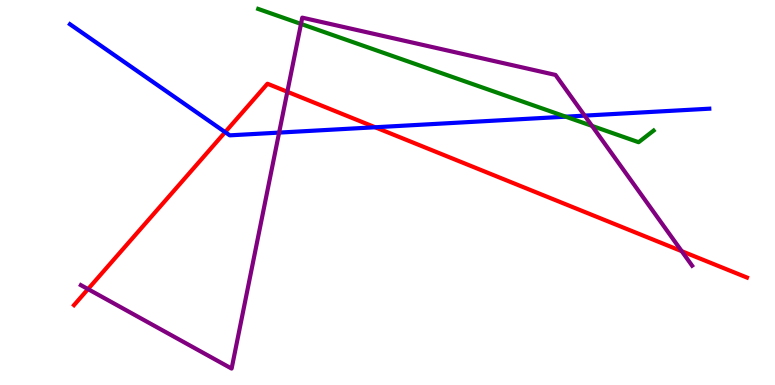[{'lines': ['blue', 'red'], 'intersections': [{'x': 2.91, 'y': 6.57}, {'x': 4.84, 'y': 6.69}]}, {'lines': ['green', 'red'], 'intersections': []}, {'lines': ['purple', 'red'], 'intersections': [{'x': 1.14, 'y': 2.49}, {'x': 3.71, 'y': 7.62}, {'x': 8.8, 'y': 3.48}]}, {'lines': ['blue', 'green'], 'intersections': [{'x': 7.3, 'y': 6.97}]}, {'lines': ['blue', 'purple'], 'intersections': [{'x': 3.6, 'y': 6.56}, {'x': 7.54, 'y': 7.0}]}, {'lines': ['green', 'purple'], 'intersections': [{'x': 3.88, 'y': 9.38}, {'x': 7.64, 'y': 6.73}]}]